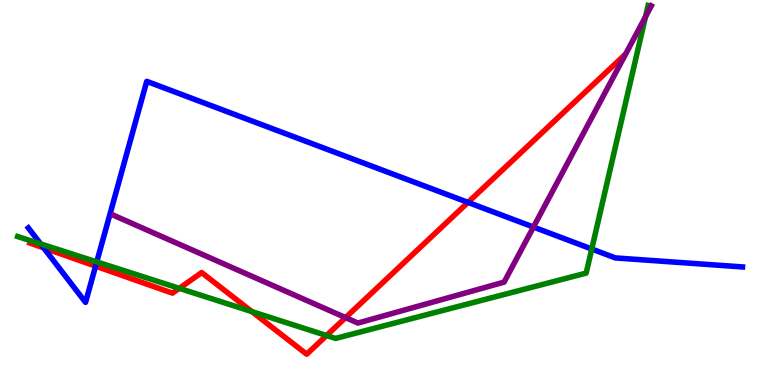[{'lines': ['blue', 'red'], 'intersections': [{'x': 0.564, 'y': 3.56}, {'x': 1.23, 'y': 3.09}, {'x': 6.04, 'y': 4.74}]}, {'lines': ['green', 'red'], 'intersections': [{'x': 2.31, 'y': 2.51}, {'x': 3.25, 'y': 1.91}, {'x': 4.21, 'y': 1.29}]}, {'lines': ['purple', 'red'], 'intersections': [{'x': 4.46, 'y': 1.75}]}, {'lines': ['blue', 'green'], 'intersections': [{'x': 0.525, 'y': 3.66}, {'x': 1.25, 'y': 3.2}, {'x': 7.64, 'y': 3.53}]}, {'lines': ['blue', 'purple'], 'intersections': [{'x': 6.88, 'y': 4.1}]}, {'lines': ['green', 'purple'], 'intersections': [{'x': 8.33, 'y': 9.56}]}]